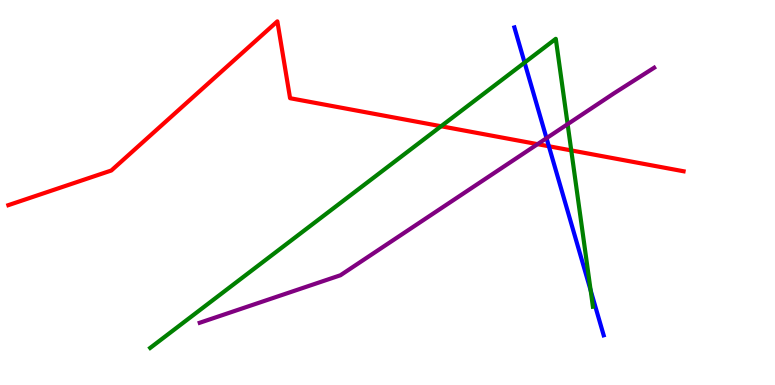[{'lines': ['blue', 'red'], 'intersections': [{'x': 7.08, 'y': 6.2}]}, {'lines': ['green', 'red'], 'intersections': [{'x': 5.69, 'y': 6.72}, {'x': 7.37, 'y': 6.09}]}, {'lines': ['purple', 'red'], 'intersections': [{'x': 6.94, 'y': 6.26}]}, {'lines': ['blue', 'green'], 'intersections': [{'x': 6.77, 'y': 8.37}, {'x': 7.62, 'y': 2.46}]}, {'lines': ['blue', 'purple'], 'intersections': [{'x': 7.05, 'y': 6.41}]}, {'lines': ['green', 'purple'], 'intersections': [{'x': 7.32, 'y': 6.78}]}]